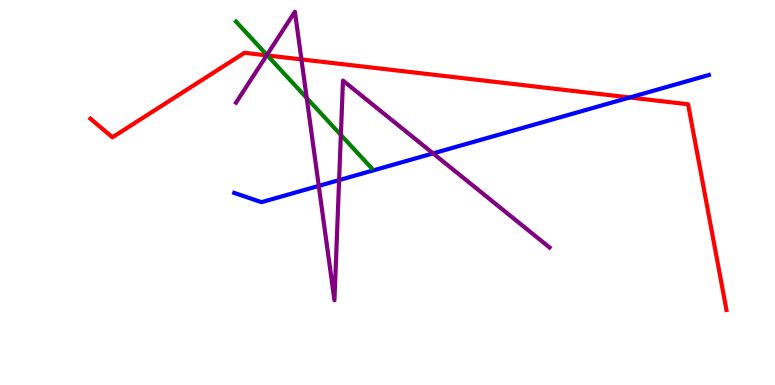[{'lines': ['blue', 'red'], 'intersections': [{'x': 8.13, 'y': 7.47}]}, {'lines': ['green', 'red'], 'intersections': [{'x': 3.45, 'y': 8.56}]}, {'lines': ['purple', 'red'], 'intersections': [{'x': 3.44, 'y': 8.56}, {'x': 3.89, 'y': 8.46}]}, {'lines': ['blue', 'green'], 'intersections': []}, {'lines': ['blue', 'purple'], 'intersections': [{'x': 4.11, 'y': 5.17}, {'x': 4.38, 'y': 5.32}, {'x': 5.59, 'y': 6.02}]}, {'lines': ['green', 'purple'], 'intersections': [{'x': 3.44, 'y': 8.57}, {'x': 3.96, 'y': 7.45}, {'x': 4.4, 'y': 6.5}]}]